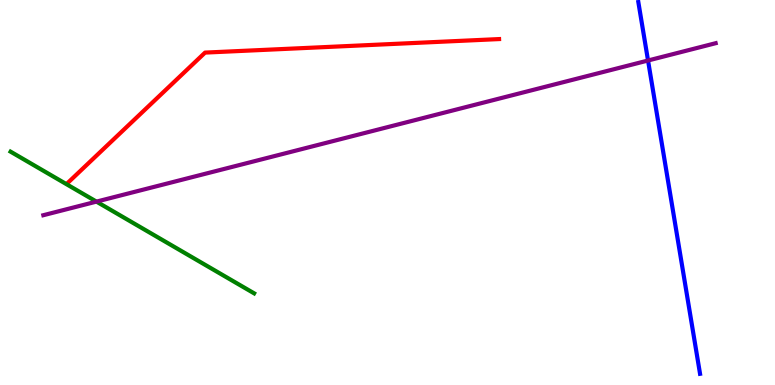[{'lines': ['blue', 'red'], 'intersections': []}, {'lines': ['green', 'red'], 'intersections': []}, {'lines': ['purple', 'red'], 'intersections': []}, {'lines': ['blue', 'green'], 'intersections': []}, {'lines': ['blue', 'purple'], 'intersections': [{'x': 8.36, 'y': 8.43}]}, {'lines': ['green', 'purple'], 'intersections': [{'x': 1.24, 'y': 4.76}]}]